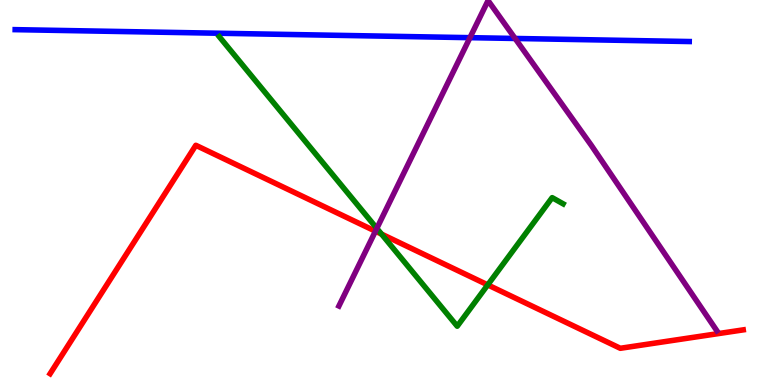[{'lines': ['blue', 'red'], 'intersections': []}, {'lines': ['green', 'red'], 'intersections': [{'x': 4.92, 'y': 3.92}, {'x': 6.29, 'y': 2.6}]}, {'lines': ['purple', 'red'], 'intersections': [{'x': 4.84, 'y': 3.99}]}, {'lines': ['blue', 'green'], 'intersections': []}, {'lines': ['blue', 'purple'], 'intersections': [{'x': 6.06, 'y': 9.02}, {'x': 6.65, 'y': 9.0}]}, {'lines': ['green', 'purple'], 'intersections': [{'x': 4.86, 'y': 4.07}]}]